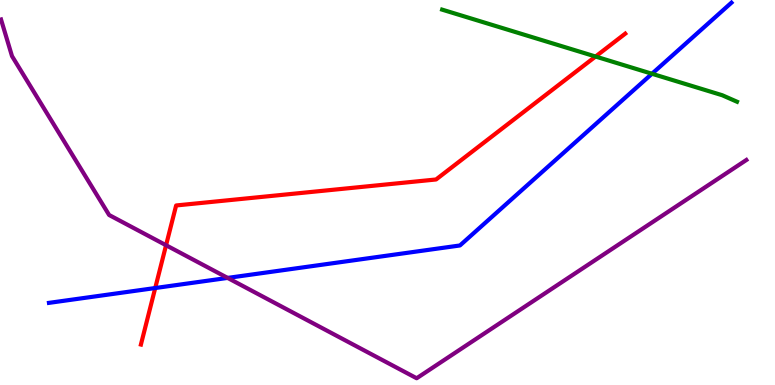[{'lines': ['blue', 'red'], 'intersections': [{'x': 2.0, 'y': 2.52}]}, {'lines': ['green', 'red'], 'intersections': [{'x': 7.68, 'y': 8.53}]}, {'lines': ['purple', 'red'], 'intersections': [{'x': 2.14, 'y': 3.63}]}, {'lines': ['blue', 'green'], 'intersections': [{'x': 8.41, 'y': 8.08}]}, {'lines': ['blue', 'purple'], 'intersections': [{'x': 2.94, 'y': 2.78}]}, {'lines': ['green', 'purple'], 'intersections': []}]